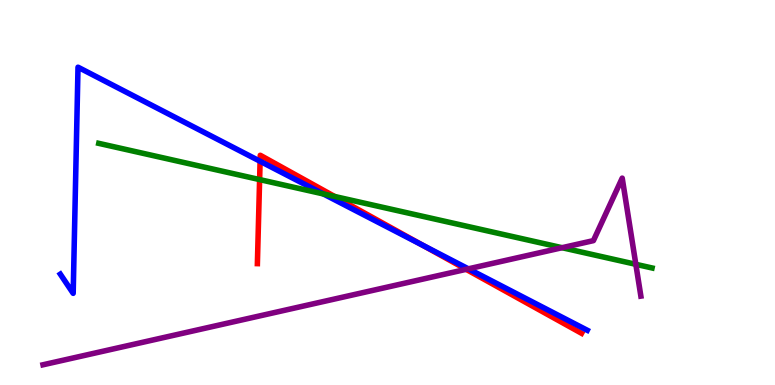[{'lines': ['blue', 'red'], 'intersections': [{'x': 3.36, 'y': 5.81}, {'x': 5.45, 'y': 3.63}]}, {'lines': ['green', 'red'], 'intersections': [{'x': 3.35, 'y': 5.34}, {'x': 4.32, 'y': 4.9}]}, {'lines': ['purple', 'red'], 'intersections': [{'x': 6.01, 'y': 3.0}]}, {'lines': ['blue', 'green'], 'intersections': [{'x': 4.17, 'y': 4.96}]}, {'lines': ['blue', 'purple'], 'intersections': [{'x': 6.04, 'y': 3.02}]}, {'lines': ['green', 'purple'], 'intersections': [{'x': 7.25, 'y': 3.57}, {'x': 8.2, 'y': 3.13}]}]